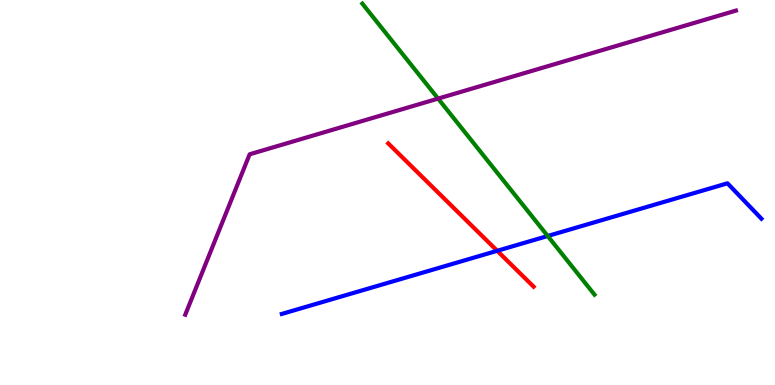[{'lines': ['blue', 'red'], 'intersections': [{'x': 6.42, 'y': 3.49}]}, {'lines': ['green', 'red'], 'intersections': []}, {'lines': ['purple', 'red'], 'intersections': []}, {'lines': ['blue', 'green'], 'intersections': [{'x': 7.07, 'y': 3.87}]}, {'lines': ['blue', 'purple'], 'intersections': []}, {'lines': ['green', 'purple'], 'intersections': [{'x': 5.65, 'y': 7.44}]}]